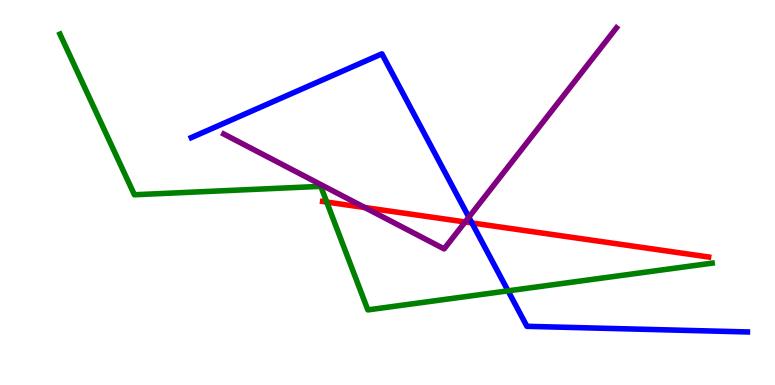[{'lines': ['blue', 'red'], 'intersections': [{'x': 6.09, 'y': 4.21}]}, {'lines': ['green', 'red'], 'intersections': [{'x': 4.22, 'y': 4.75}]}, {'lines': ['purple', 'red'], 'intersections': [{'x': 4.71, 'y': 4.61}, {'x': 6.0, 'y': 4.23}]}, {'lines': ['blue', 'green'], 'intersections': [{'x': 6.56, 'y': 2.45}]}, {'lines': ['blue', 'purple'], 'intersections': [{'x': 6.05, 'y': 4.36}]}, {'lines': ['green', 'purple'], 'intersections': []}]